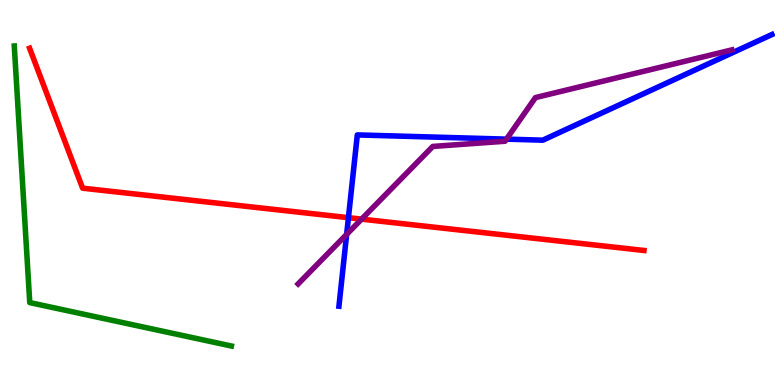[{'lines': ['blue', 'red'], 'intersections': [{'x': 4.5, 'y': 4.35}]}, {'lines': ['green', 'red'], 'intersections': []}, {'lines': ['purple', 'red'], 'intersections': [{'x': 4.67, 'y': 4.31}]}, {'lines': ['blue', 'green'], 'intersections': []}, {'lines': ['blue', 'purple'], 'intersections': [{'x': 4.47, 'y': 3.91}, {'x': 6.54, 'y': 6.39}]}, {'lines': ['green', 'purple'], 'intersections': []}]